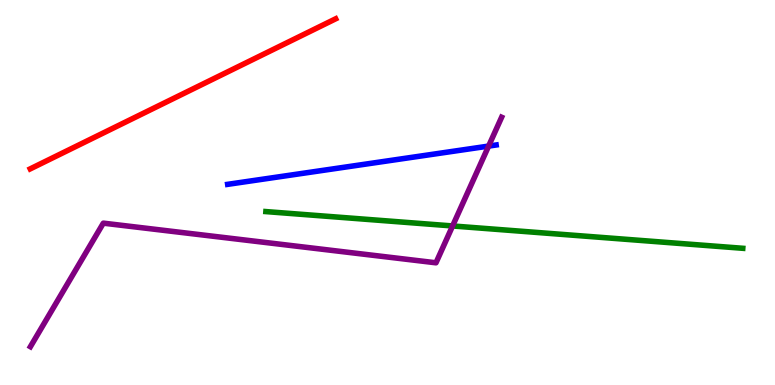[{'lines': ['blue', 'red'], 'intersections': []}, {'lines': ['green', 'red'], 'intersections': []}, {'lines': ['purple', 'red'], 'intersections': []}, {'lines': ['blue', 'green'], 'intersections': []}, {'lines': ['blue', 'purple'], 'intersections': [{'x': 6.3, 'y': 6.21}]}, {'lines': ['green', 'purple'], 'intersections': [{'x': 5.84, 'y': 4.13}]}]